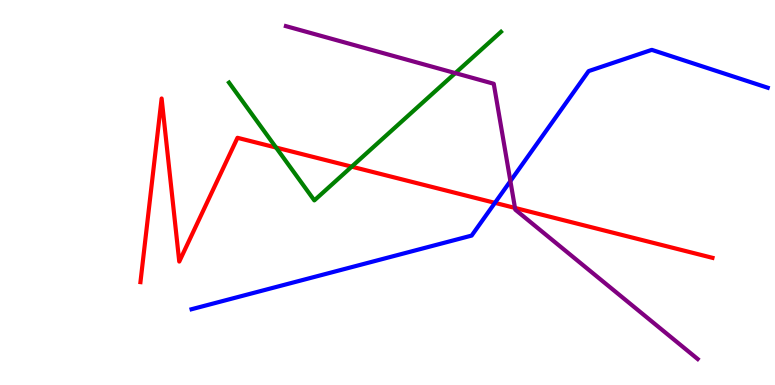[{'lines': ['blue', 'red'], 'intersections': [{'x': 6.39, 'y': 4.73}]}, {'lines': ['green', 'red'], 'intersections': [{'x': 3.56, 'y': 6.17}, {'x': 4.54, 'y': 5.67}]}, {'lines': ['purple', 'red'], 'intersections': [{'x': 6.64, 'y': 4.6}]}, {'lines': ['blue', 'green'], 'intersections': []}, {'lines': ['blue', 'purple'], 'intersections': [{'x': 6.59, 'y': 5.3}]}, {'lines': ['green', 'purple'], 'intersections': [{'x': 5.87, 'y': 8.1}]}]